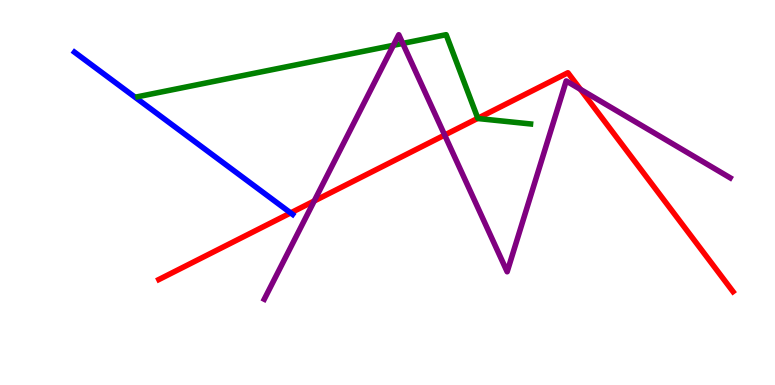[{'lines': ['blue', 'red'], 'intersections': [{'x': 3.75, 'y': 4.47}]}, {'lines': ['green', 'red'], 'intersections': [{'x': 6.17, 'y': 6.93}]}, {'lines': ['purple', 'red'], 'intersections': [{'x': 4.05, 'y': 4.78}, {'x': 5.74, 'y': 6.49}, {'x': 7.49, 'y': 7.68}]}, {'lines': ['blue', 'green'], 'intersections': []}, {'lines': ['blue', 'purple'], 'intersections': []}, {'lines': ['green', 'purple'], 'intersections': [{'x': 5.08, 'y': 8.82}, {'x': 5.2, 'y': 8.87}]}]